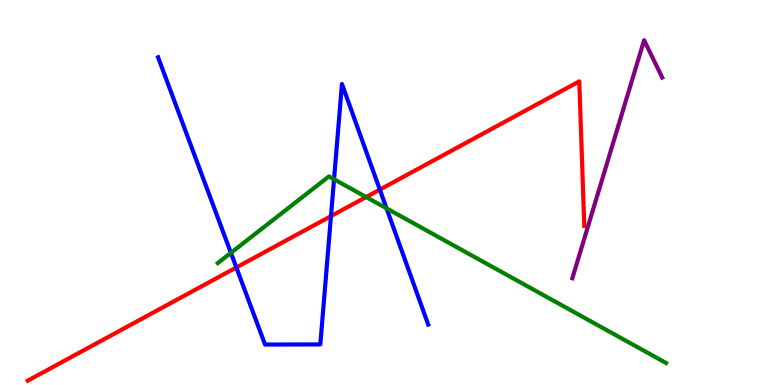[{'lines': ['blue', 'red'], 'intersections': [{'x': 3.05, 'y': 3.05}, {'x': 4.27, 'y': 4.39}, {'x': 4.9, 'y': 5.07}]}, {'lines': ['green', 'red'], 'intersections': [{'x': 4.72, 'y': 4.88}]}, {'lines': ['purple', 'red'], 'intersections': []}, {'lines': ['blue', 'green'], 'intersections': [{'x': 2.98, 'y': 3.43}, {'x': 4.31, 'y': 5.34}, {'x': 4.99, 'y': 4.59}]}, {'lines': ['blue', 'purple'], 'intersections': []}, {'lines': ['green', 'purple'], 'intersections': []}]